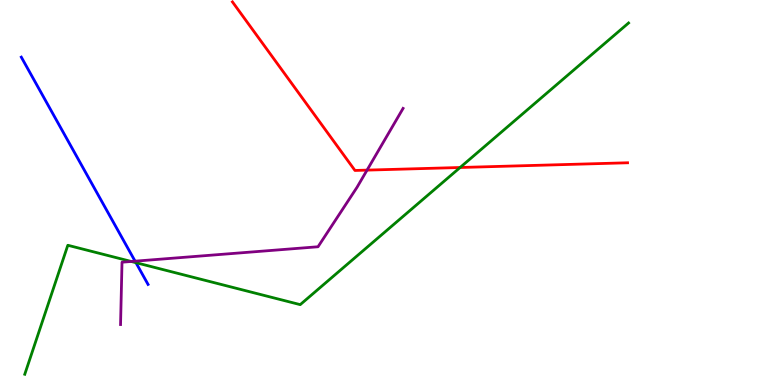[{'lines': ['blue', 'red'], 'intersections': []}, {'lines': ['green', 'red'], 'intersections': [{'x': 5.94, 'y': 5.65}]}, {'lines': ['purple', 'red'], 'intersections': [{'x': 4.74, 'y': 5.58}]}, {'lines': ['blue', 'green'], 'intersections': [{'x': 1.75, 'y': 3.18}]}, {'lines': ['blue', 'purple'], 'intersections': [{'x': 1.74, 'y': 3.22}]}, {'lines': ['green', 'purple'], 'intersections': [{'x': 1.69, 'y': 3.21}]}]